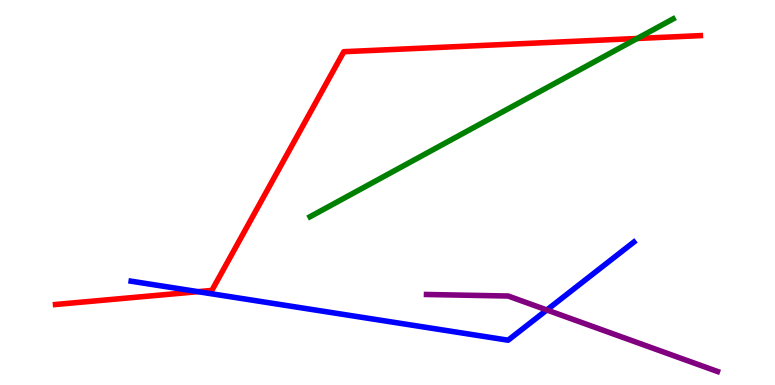[{'lines': ['blue', 'red'], 'intersections': [{'x': 2.55, 'y': 2.42}]}, {'lines': ['green', 'red'], 'intersections': [{'x': 8.22, 'y': 9.0}]}, {'lines': ['purple', 'red'], 'intersections': []}, {'lines': ['blue', 'green'], 'intersections': []}, {'lines': ['blue', 'purple'], 'intersections': [{'x': 7.06, 'y': 1.95}]}, {'lines': ['green', 'purple'], 'intersections': []}]